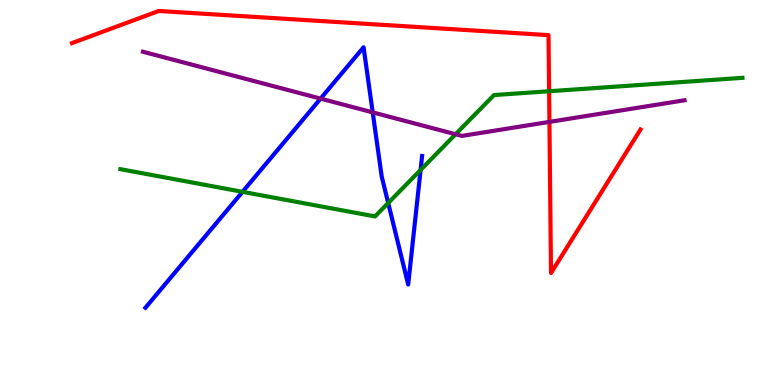[{'lines': ['blue', 'red'], 'intersections': []}, {'lines': ['green', 'red'], 'intersections': [{'x': 7.09, 'y': 7.63}]}, {'lines': ['purple', 'red'], 'intersections': [{'x': 7.09, 'y': 6.83}]}, {'lines': ['blue', 'green'], 'intersections': [{'x': 3.13, 'y': 5.02}, {'x': 5.01, 'y': 4.73}, {'x': 5.43, 'y': 5.59}]}, {'lines': ['blue', 'purple'], 'intersections': [{'x': 4.14, 'y': 7.44}, {'x': 4.81, 'y': 7.08}]}, {'lines': ['green', 'purple'], 'intersections': [{'x': 5.88, 'y': 6.51}]}]